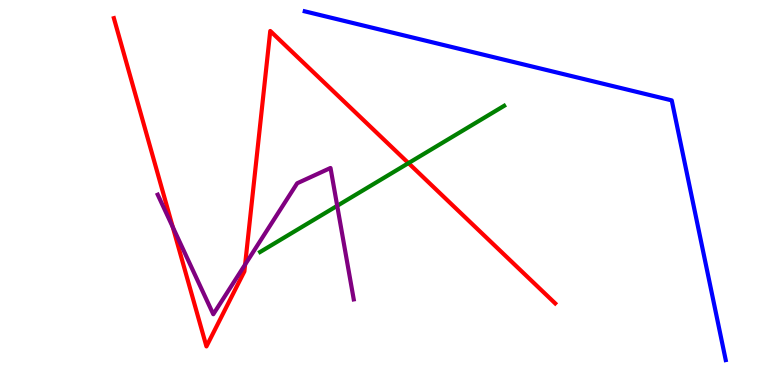[{'lines': ['blue', 'red'], 'intersections': []}, {'lines': ['green', 'red'], 'intersections': [{'x': 5.27, 'y': 5.76}]}, {'lines': ['purple', 'red'], 'intersections': [{'x': 2.23, 'y': 4.1}, {'x': 3.16, 'y': 3.13}]}, {'lines': ['blue', 'green'], 'intersections': []}, {'lines': ['blue', 'purple'], 'intersections': []}, {'lines': ['green', 'purple'], 'intersections': [{'x': 4.35, 'y': 4.65}]}]